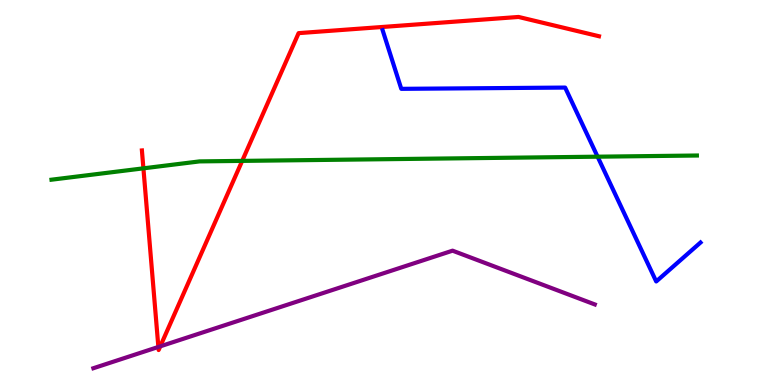[{'lines': ['blue', 'red'], 'intersections': []}, {'lines': ['green', 'red'], 'intersections': [{'x': 1.85, 'y': 5.63}, {'x': 3.12, 'y': 5.82}]}, {'lines': ['purple', 'red'], 'intersections': [{'x': 2.04, 'y': 0.988}, {'x': 2.07, 'y': 1.0}]}, {'lines': ['blue', 'green'], 'intersections': [{'x': 7.71, 'y': 5.93}]}, {'lines': ['blue', 'purple'], 'intersections': []}, {'lines': ['green', 'purple'], 'intersections': []}]